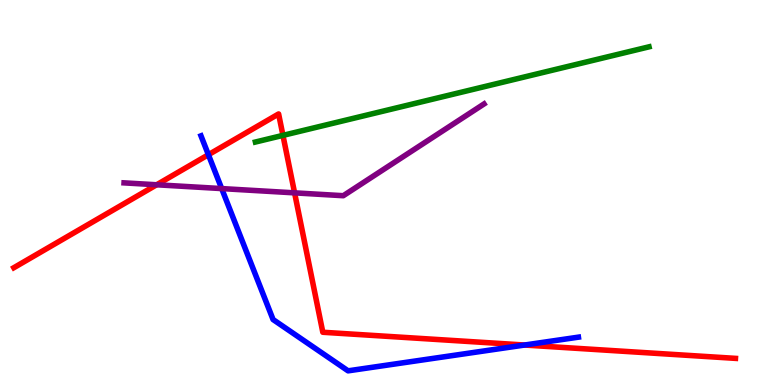[{'lines': ['blue', 'red'], 'intersections': [{'x': 2.69, 'y': 5.98}, {'x': 6.77, 'y': 1.04}]}, {'lines': ['green', 'red'], 'intersections': [{'x': 3.65, 'y': 6.48}]}, {'lines': ['purple', 'red'], 'intersections': [{'x': 2.02, 'y': 5.2}, {'x': 3.8, 'y': 4.99}]}, {'lines': ['blue', 'green'], 'intersections': []}, {'lines': ['blue', 'purple'], 'intersections': [{'x': 2.86, 'y': 5.1}]}, {'lines': ['green', 'purple'], 'intersections': []}]